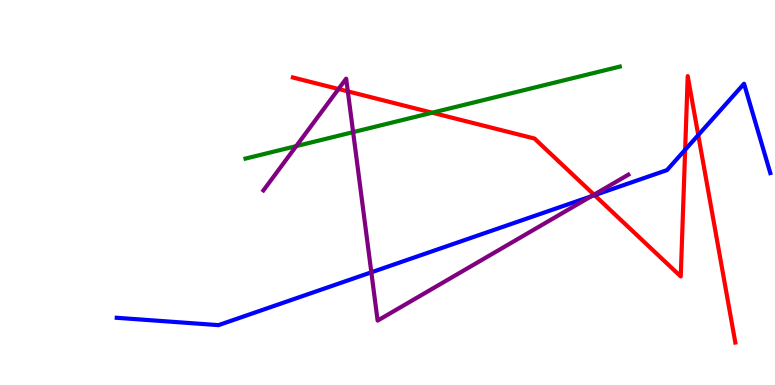[{'lines': ['blue', 'red'], 'intersections': [{'x': 7.67, 'y': 4.93}, {'x': 8.84, 'y': 6.11}, {'x': 9.01, 'y': 6.49}]}, {'lines': ['green', 'red'], 'intersections': [{'x': 5.58, 'y': 7.07}]}, {'lines': ['purple', 'red'], 'intersections': [{'x': 4.37, 'y': 7.69}, {'x': 4.49, 'y': 7.63}, {'x': 7.66, 'y': 4.94}]}, {'lines': ['blue', 'green'], 'intersections': []}, {'lines': ['blue', 'purple'], 'intersections': [{'x': 4.79, 'y': 2.93}, {'x': 7.63, 'y': 4.9}]}, {'lines': ['green', 'purple'], 'intersections': [{'x': 3.82, 'y': 6.2}, {'x': 4.56, 'y': 6.57}]}]